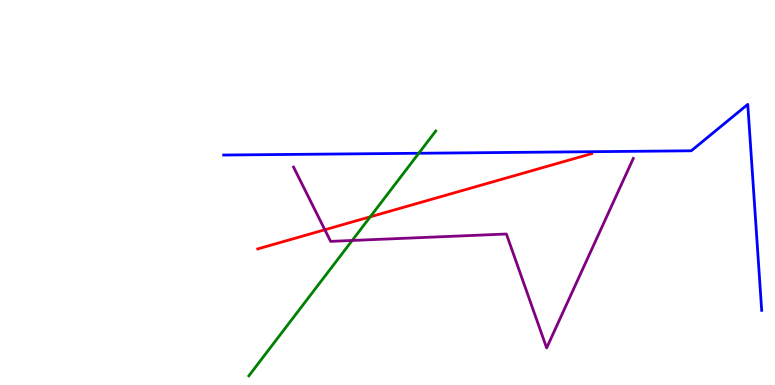[{'lines': ['blue', 'red'], 'intersections': []}, {'lines': ['green', 'red'], 'intersections': [{'x': 4.78, 'y': 4.37}]}, {'lines': ['purple', 'red'], 'intersections': [{'x': 4.19, 'y': 4.03}]}, {'lines': ['blue', 'green'], 'intersections': [{'x': 5.4, 'y': 6.02}]}, {'lines': ['blue', 'purple'], 'intersections': []}, {'lines': ['green', 'purple'], 'intersections': [{'x': 4.54, 'y': 3.75}]}]